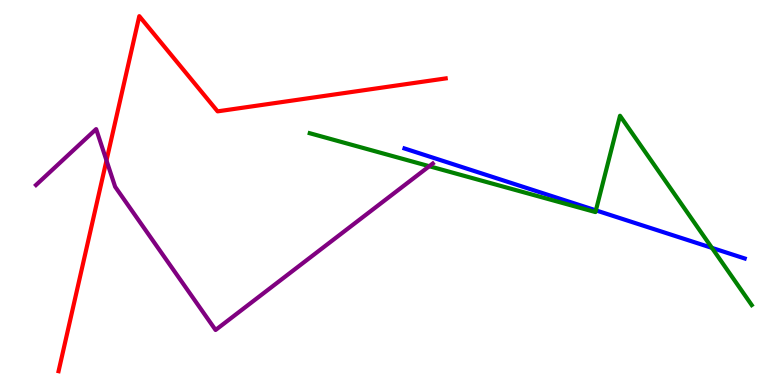[{'lines': ['blue', 'red'], 'intersections': []}, {'lines': ['green', 'red'], 'intersections': []}, {'lines': ['purple', 'red'], 'intersections': [{'x': 1.37, 'y': 5.83}]}, {'lines': ['blue', 'green'], 'intersections': [{'x': 7.69, 'y': 4.54}, {'x': 9.19, 'y': 3.56}]}, {'lines': ['blue', 'purple'], 'intersections': []}, {'lines': ['green', 'purple'], 'intersections': [{'x': 5.54, 'y': 5.68}]}]